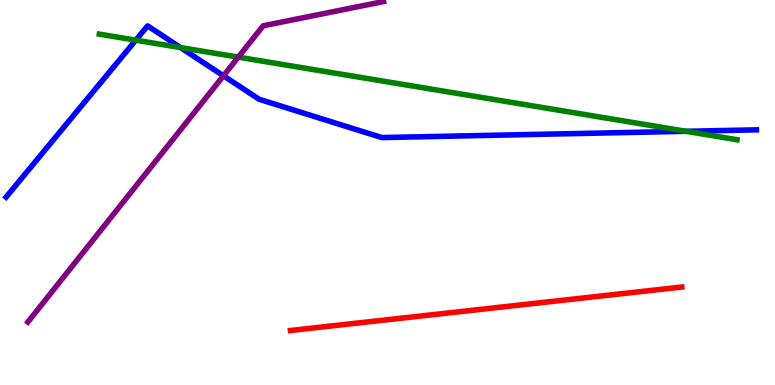[{'lines': ['blue', 'red'], 'intersections': []}, {'lines': ['green', 'red'], 'intersections': []}, {'lines': ['purple', 'red'], 'intersections': []}, {'lines': ['blue', 'green'], 'intersections': [{'x': 1.75, 'y': 8.96}, {'x': 2.33, 'y': 8.76}, {'x': 8.85, 'y': 6.59}]}, {'lines': ['blue', 'purple'], 'intersections': [{'x': 2.88, 'y': 8.03}]}, {'lines': ['green', 'purple'], 'intersections': [{'x': 3.07, 'y': 8.52}]}]